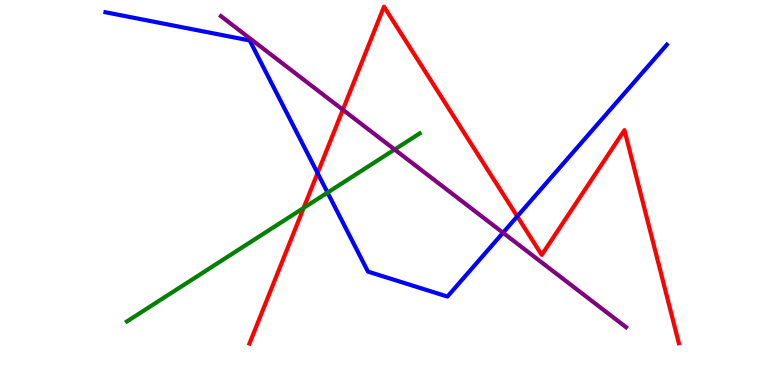[{'lines': ['blue', 'red'], 'intersections': [{'x': 4.1, 'y': 5.5}, {'x': 6.67, 'y': 4.38}]}, {'lines': ['green', 'red'], 'intersections': [{'x': 3.92, 'y': 4.6}]}, {'lines': ['purple', 'red'], 'intersections': [{'x': 4.42, 'y': 7.15}]}, {'lines': ['blue', 'green'], 'intersections': [{'x': 4.23, 'y': 5.0}]}, {'lines': ['blue', 'purple'], 'intersections': [{'x': 6.49, 'y': 3.95}]}, {'lines': ['green', 'purple'], 'intersections': [{'x': 5.09, 'y': 6.12}]}]